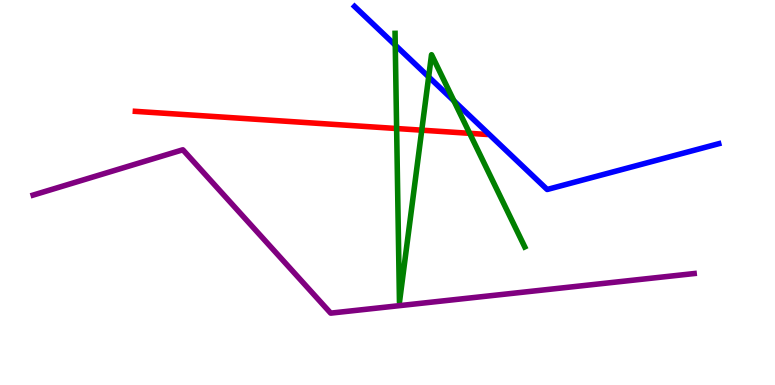[{'lines': ['blue', 'red'], 'intersections': []}, {'lines': ['green', 'red'], 'intersections': [{'x': 5.12, 'y': 6.66}, {'x': 5.44, 'y': 6.62}, {'x': 6.06, 'y': 6.54}]}, {'lines': ['purple', 'red'], 'intersections': []}, {'lines': ['blue', 'green'], 'intersections': [{'x': 5.1, 'y': 8.83}, {'x': 5.53, 'y': 8.0}, {'x': 5.86, 'y': 7.38}]}, {'lines': ['blue', 'purple'], 'intersections': []}, {'lines': ['green', 'purple'], 'intersections': []}]